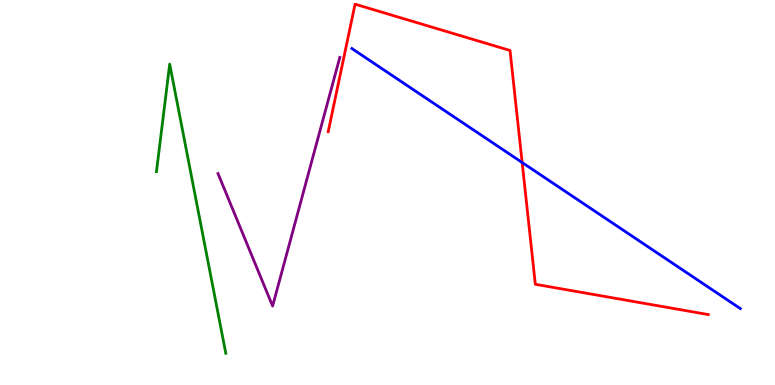[{'lines': ['blue', 'red'], 'intersections': [{'x': 6.74, 'y': 5.78}]}, {'lines': ['green', 'red'], 'intersections': []}, {'lines': ['purple', 'red'], 'intersections': []}, {'lines': ['blue', 'green'], 'intersections': []}, {'lines': ['blue', 'purple'], 'intersections': []}, {'lines': ['green', 'purple'], 'intersections': []}]